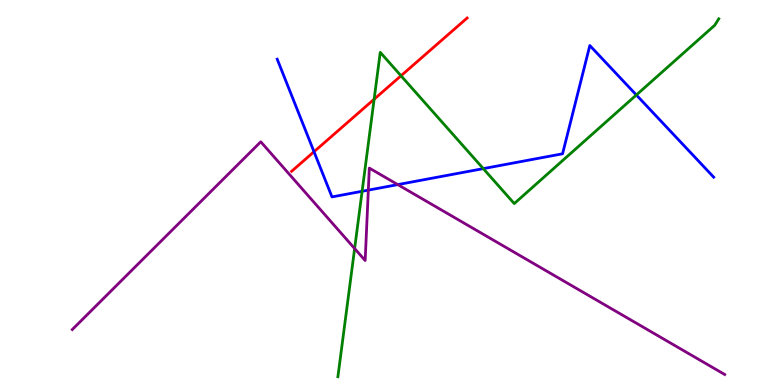[{'lines': ['blue', 'red'], 'intersections': [{'x': 4.05, 'y': 6.06}]}, {'lines': ['green', 'red'], 'intersections': [{'x': 4.83, 'y': 7.42}, {'x': 5.17, 'y': 8.03}]}, {'lines': ['purple', 'red'], 'intersections': []}, {'lines': ['blue', 'green'], 'intersections': [{'x': 4.67, 'y': 5.03}, {'x': 6.24, 'y': 5.62}, {'x': 8.21, 'y': 7.53}]}, {'lines': ['blue', 'purple'], 'intersections': [{'x': 4.75, 'y': 5.06}, {'x': 5.13, 'y': 5.2}]}, {'lines': ['green', 'purple'], 'intersections': [{'x': 4.58, 'y': 3.54}]}]